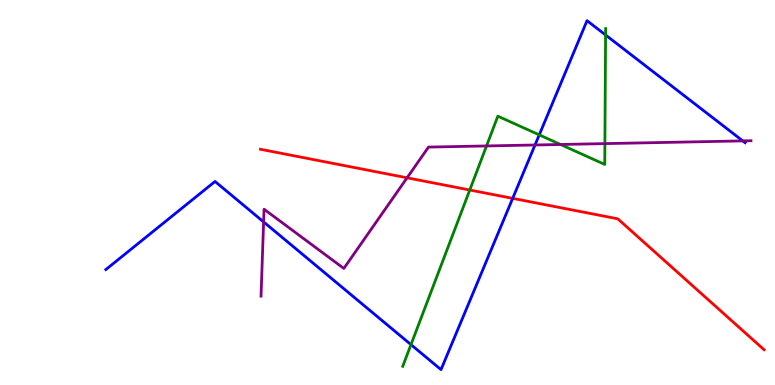[{'lines': ['blue', 'red'], 'intersections': [{'x': 6.62, 'y': 4.85}]}, {'lines': ['green', 'red'], 'intersections': [{'x': 6.06, 'y': 5.06}]}, {'lines': ['purple', 'red'], 'intersections': [{'x': 5.25, 'y': 5.38}]}, {'lines': ['blue', 'green'], 'intersections': [{'x': 5.3, 'y': 1.05}, {'x': 6.96, 'y': 6.5}, {'x': 7.81, 'y': 9.09}]}, {'lines': ['blue', 'purple'], 'intersections': [{'x': 3.4, 'y': 4.24}, {'x': 6.9, 'y': 6.23}, {'x': 9.58, 'y': 6.34}]}, {'lines': ['green', 'purple'], 'intersections': [{'x': 6.28, 'y': 6.21}, {'x': 7.23, 'y': 6.25}, {'x': 7.81, 'y': 6.27}]}]